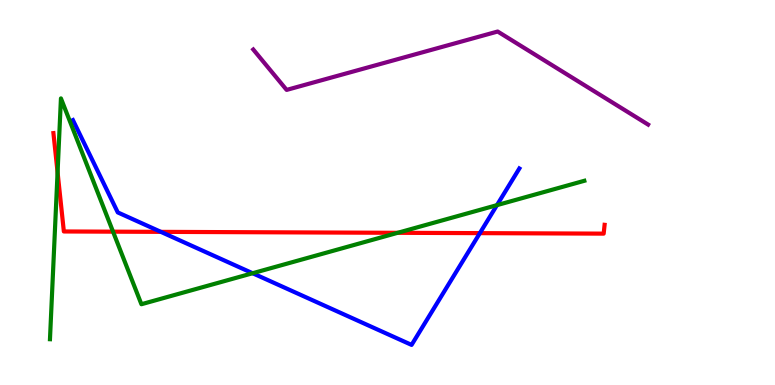[{'lines': ['blue', 'red'], 'intersections': [{'x': 2.08, 'y': 3.98}, {'x': 6.19, 'y': 3.94}]}, {'lines': ['green', 'red'], 'intersections': [{'x': 0.743, 'y': 5.53}, {'x': 1.46, 'y': 3.98}, {'x': 5.13, 'y': 3.95}]}, {'lines': ['purple', 'red'], 'intersections': []}, {'lines': ['blue', 'green'], 'intersections': [{'x': 3.26, 'y': 2.9}, {'x': 6.41, 'y': 4.67}]}, {'lines': ['blue', 'purple'], 'intersections': []}, {'lines': ['green', 'purple'], 'intersections': []}]